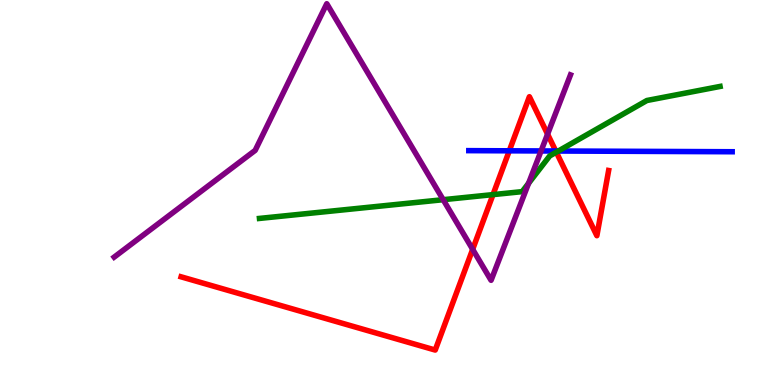[{'lines': ['blue', 'red'], 'intersections': [{'x': 6.57, 'y': 6.08}, {'x': 7.17, 'y': 6.08}]}, {'lines': ['green', 'red'], 'intersections': [{'x': 6.36, 'y': 4.95}, {'x': 7.18, 'y': 6.05}]}, {'lines': ['purple', 'red'], 'intersections': [{'x': 6.1, 'y': 3.52}, {'x': 7.07, 'y': 6.52}]}, {'lines': ['blue', 'green'], 'intersections': [{'x': 7.2, 'y': 6.08}]}, {'lines': ['blue', 'purple'], 'intersections': [{'x': 6.98, 'y': 6.08}]}, {'lines': ['green', 'purple'], 'intersections': [{'x': 5.72, 'y': 4.81}, {'x': 6.82, 'y': 5.24}]}]